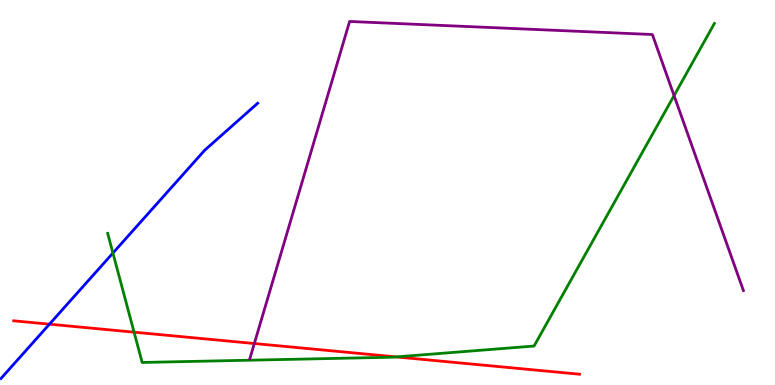[{'lines': ['blue', 'red'], 'intersections': [{'x': 0.638, 'y': 1.58}]}, {'lines': ['green', 'red'], 'intersections': [{'x': 1.73, 'y': 1.37}, {'x': 5.11, 'y': 0.729}]}, {'lines': ['purple', 'red'], 'intersections': [{'x': 3.28, 'y': 1.08}]}, {'lines': ['blue', 'green'], 'intersections': [{'x': 1.46, 'y': 3.43}]}, {'lines': ['blue', 'purple'], 'intersections': []}, {'lines': ['green', 'purple'], 'intersections': [{'x': 8.7, 'y': 7.52}]}]